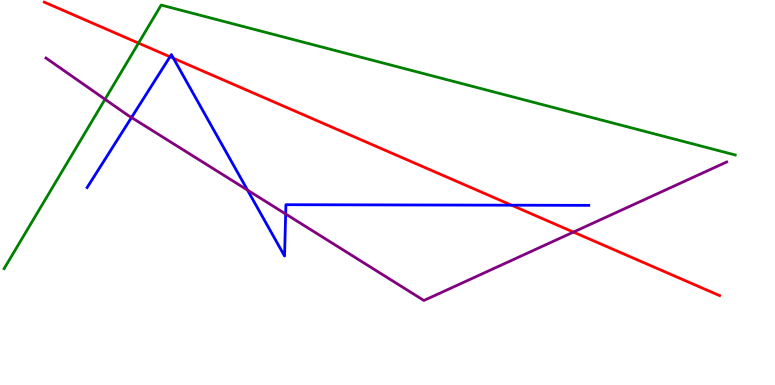[{'lines': ['blue', 'red'], 'intersections': [{'x': 2.19, 'y': 8.53}, {'x': 2.24, 'y': 8.49}, {'x': 6.6, 'y': 4.67}]}, {'lines': ['green', 'red'], 'intersections': [{'x': 1.79, 'y': 8.88}]}, {'lines': ['purple', 'red'], 'intersections': [{'x': 7.4, 'y': 3.97}]}, {'lines': ['blue', 'green'], 'intersections': []}, {'lines': ['blue', 'purple'], 'intersections': [{'x': 1.7, 'y': 6.95}, {'x': 3.19, 'y': 5.06}, {'x': 3.69, 'y': 4.44}]}, {'lines': ['green', 'purple'], 'intersections': [{'x': 1.36, 'y': 7.42}]}]